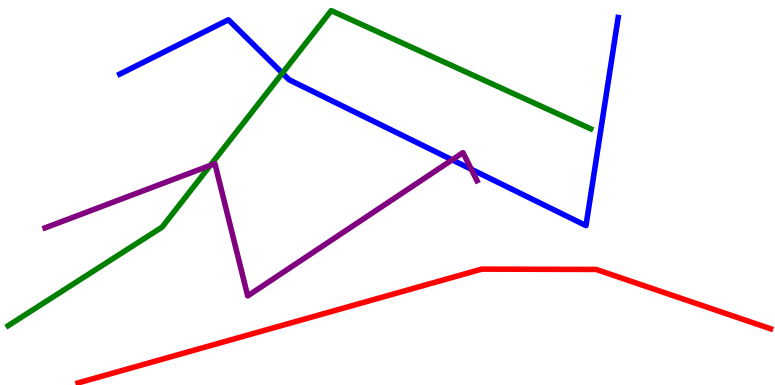[{'lines': ['blue', 'red'], 'intersections': []}, {'lines': ['green', 'red'], 'intersections': []}, {'lines': ['purple', 'red'], 'intersections': []}, {'lines': ['blue', 'green'], 'intersections': [{'x': 3.64, 'y': 8.1}]}, {'lines': ['blue', 'purple'], 'intersections': [{'x': 5.83, 'y': 5.85}, {'x': 6.08, 'y': 5.6}]}, {'lines': ['green', 'purple'], 'intersections': [{'x': 2.71, 'y': 5.7}]}]